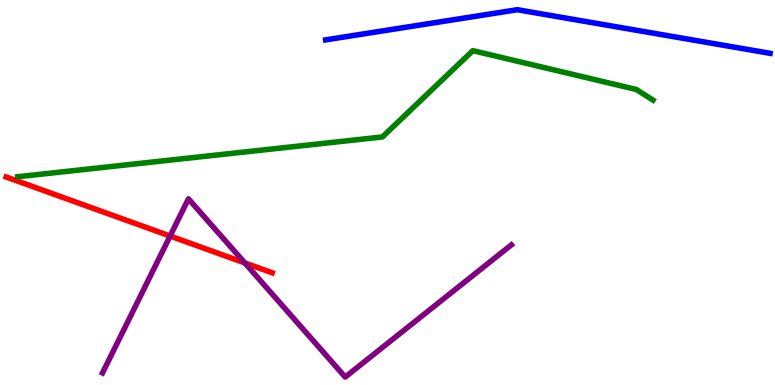[{'lines': ['blue', 'red'], 'intersections': []}, {'lines': ['green', 'red'], 'intersections': []}, {'lines': ['purple', 'red'], 'intersections': [{'x': 2.19, 'y': 3.87}, {'x': 3.16, 'y': 3.17}]}, {'lines': ['blue', 'green'], 'intersections': []}, {'lines': ['blue', 'purple'], 'intersections': []}, {'lines': ['green', 'purple'], 'intersections': []}]